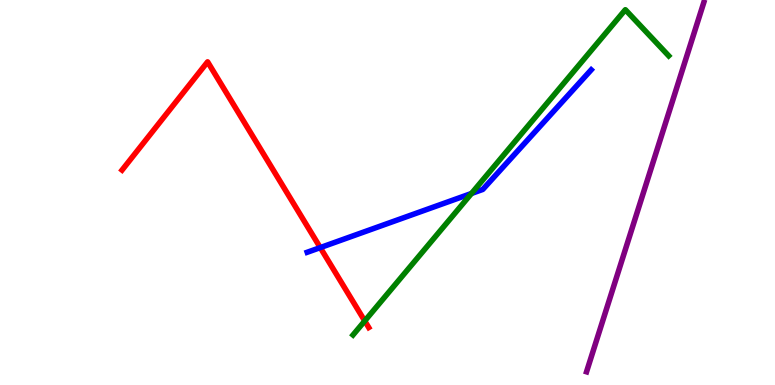[{'lines': ['blue', 'red'], 'intersections': [{'x': 4.13, 'y': 3.57}]}, {'lines': ['green', 'red'], 'intersections': [{'x': 4.71, 'y': 1.66}]}, {'lines': ['purple', 'red'], 'intersections': []}, {'lines': ['blue', 'green'], 'intersections': [{'x': 6.08, 'y': 4.97}]}, {'lines': ['blue', 'purple'], 'intersections': []}, {'lines': ['green', 'purple'], 'intersections': []}]